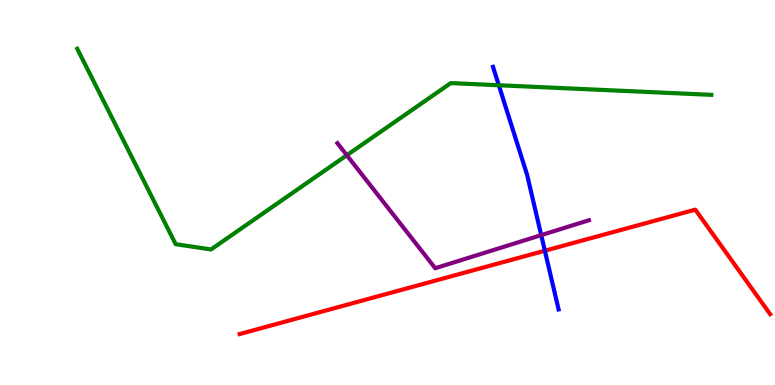[{'lines': ['blue', 'red'], 'intersections': [{'x': 7.03, 'y': 3.49}]}, {'lines': ['green', 'red'], 'intersections': []}, {'lines': ['purple', 'red'], 'intersections': []}, {'lines': ['blue', 'green'], 'intersections': [{'x': 6.44, 'y': 7.79}]}, {'lines': ['blue', 'purple'], 'intersections': [{'x': 6.98, 'y': 3.89}]}, {'lines': ['green', 'purple'], 'intersections': [{'x': 4.48, 'y': 5.97}]}]